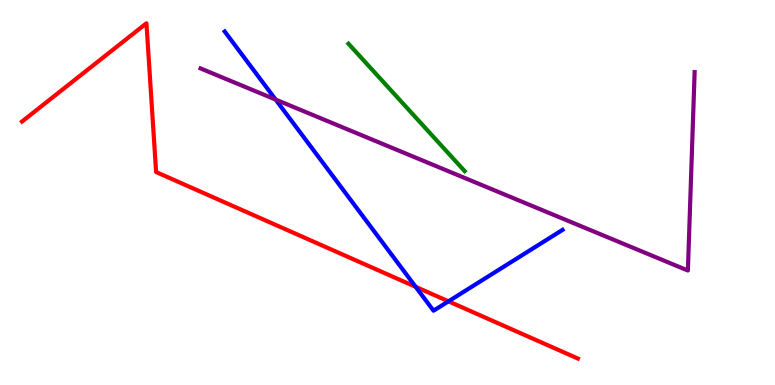[{'lines': ['blue', 'red'], 'intersections': [{'x': 5.36, 'y': 2.55}, {'x': 5.79, 'y': 2.17}]}, {'lines': ['green', 'red'], 'intersections': []}, {'lines': ['purple', 'red'], 'intersections': []}, {'lines': ['blue', 'green'], 'intersections': []}, {'lines': ['blue', 'purple'], 'intersections': [{'x': 3.56, 'y': 7.41}]}, {'lines': ['green', 'purple'], 'intersections': []}]